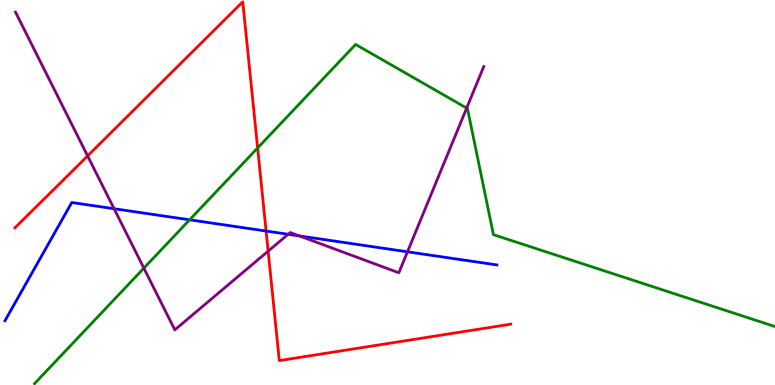[{'lines': ['blue', 'red'], 'intersections': [{'x': 3.43, 'y': 4.0}]}, {'lines': ['green', 'red'], 'intersections': [{'x': 3.32, 'y': 6.16}]}, {'lines': ['purple', 'red'], 'intersections': [{'x': 1.13, 'y': 5.95}, {'x': 3.46, 'y': 3.48}]}, {'lines': ['blue', 'green'], 'intersections': [{'x': 2.45, 'y': 4.29}]}, {'lines': ['blue', 'purple'], 'intersections': [{'x': 1.47, 'y': 4.58}, {'x': 3.72, 'y': 3.91}, {'x': 3.86, 'y': 3.87}, {'x': 5.26, 'y': 3.46}]}, {'lines': ['green', 'purple'], 'intersections': [{'x': 1.86, 'y': 3.04}, {'x': 6.02, 'y': 7.19}]}]